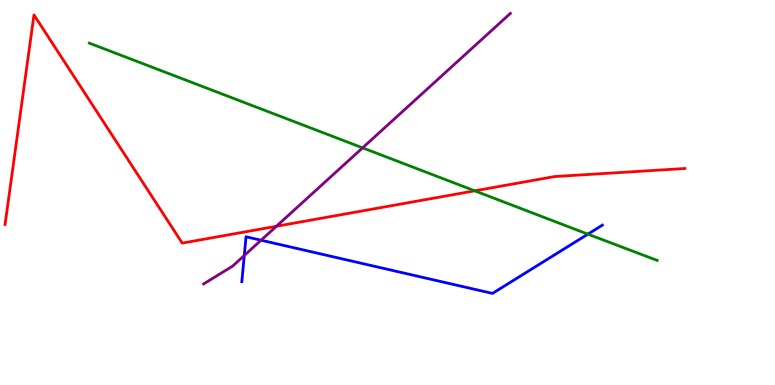[{'lines': ['blue', 'red'], 'intersections': []}, {'lines': ['green', 'red'], 'intersections': [{'x': 6.13, 'y': 5.04}]}, {'lines': ['purple', 'red'], 'intersections': [{'x': 3.57, 'y': 4.12}]}, {'lines': ['blue', 'green'], 'intersections': [{'x': 7.59, 'y': 3.92}]}, {'lines': ['blue', 'purple'], 'intersections': [{'x': 3.15, 'y': 3.36}, {'x': 3.37, 'y': 3.76}]}, {'lines': ['green', 'purple'], 'intersections': [{'x': 4.68, 'y': 6.16}]}]